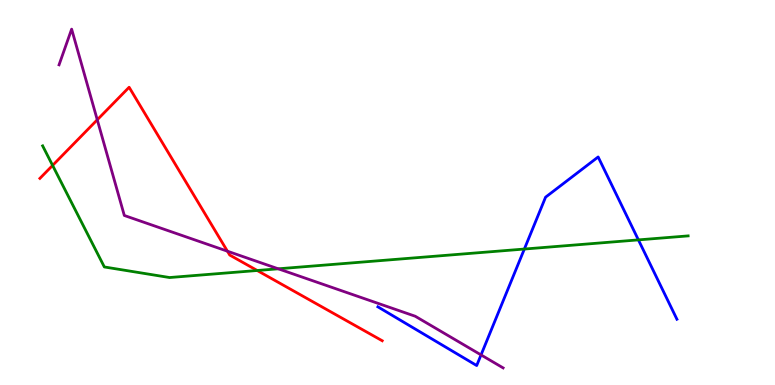[{'lines': ['blue', 'red'], 'intersections': []}, {'lines': ['green', 'red'], 'intersections': [{'x': 0.679, 'y': 5.7}, {'x': 3.32, 'y': 2.97}]}, {'lines': ['purple', 'red'], 'intersections': [{'x': 1.26, 'y': 6.89}, {'x': 2.93, 'y': 3.48}]}, {'lines': ['blue', 'green'], 'intersections': [{'x': 6.77, 'y': 3.53}, {'x': 8.24, 'y': 3.77}]}, {'lines': ['blue', 'purple'], 'intersections': [{'x': 6.21, 'y': 0.781}]}, {'lines': ['green', 'purple'], 'intersections': [{'x': 3.59, 'y': 3.02}]}]